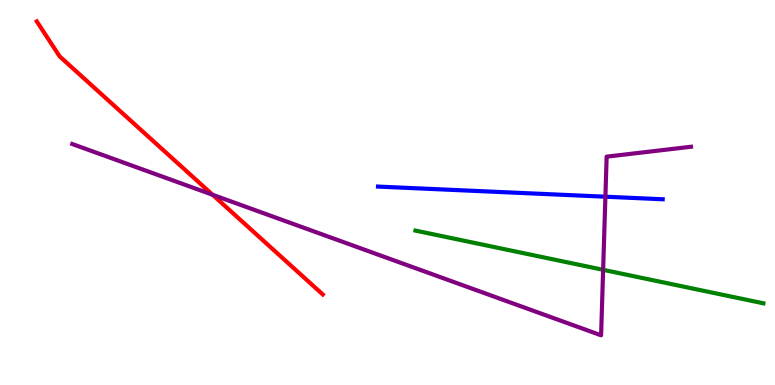[{'lines': ['blue', 'red'], 'intersections': []}, {'lines': ['green', 'red'], 'intersections': []}, {'lines': ['purple', 'red'], 'intersections': [{'x': 2.74, 'y': 4.94}]}, {'lines': ['blue', 'green'], 'intersections': []}, {'lines': ['blue', 'purple'], 'intersections': [{'x': 7.81, 'y': 4.89}]}, {'lines': ['green', 'purple'], 'intersections': [{'x': 7.78, 'y': 2.99}]}]